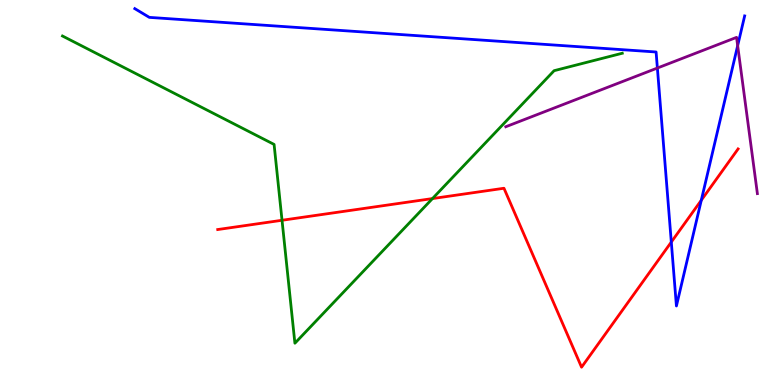[{'lines': ['blue', 'red'], 'intersections': [{'x': 8.66, 'y': 3.71}, {'x': 9.05, 'y': 4.8}]}, {'lines': ['green', 'red'], 'intersections': [{'x': 3.64, 'y': 4.28}, {'x': 5.58, 'y': 4.84}]}, {'lines': ['purple', 'red'], 'intersections': []}, {'lines': ['blue', 'green'], 'intersections': []}, {'lines': ['blue', 'purple'], 'intersections': [{'x': 8.48, 'y': 8.23}, {'x': 9.52, 'y': 8.81}]}, {'lines': ['green', 'purple'], 'intersections': []}]